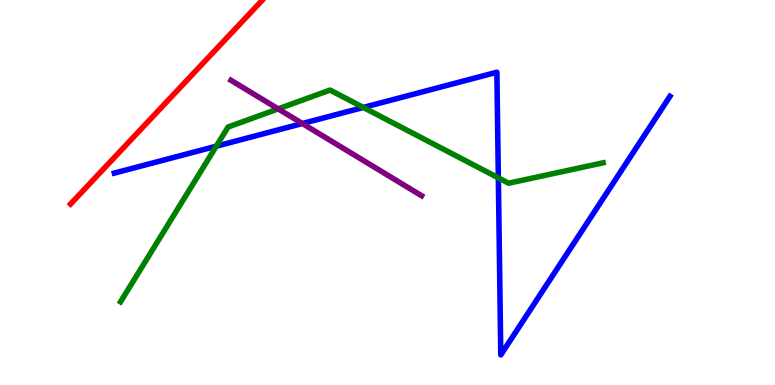[{'lines': ['blue', 'red'], 'intersections': []}, {'lines': ['green', 'red'], 'intersections': []}, {'lines': ['purple', 'red'], 'intersections': []}, {'lines': ['blue', 'green'], 'intersections': [{'x': 2.79, 'y': 6.2}, {'x': 4.69, 'y': 7.21}, {'x': 6.43, 'y': 5.38}]}, {'lines': ['blue', 'purple'], 'intersections': [{'x': 3.9, 'y': 6.79}]}, {'lines': ['green', 'purple'], 'intersections': [{'x': 3.59, 'y': 7.17}]}]